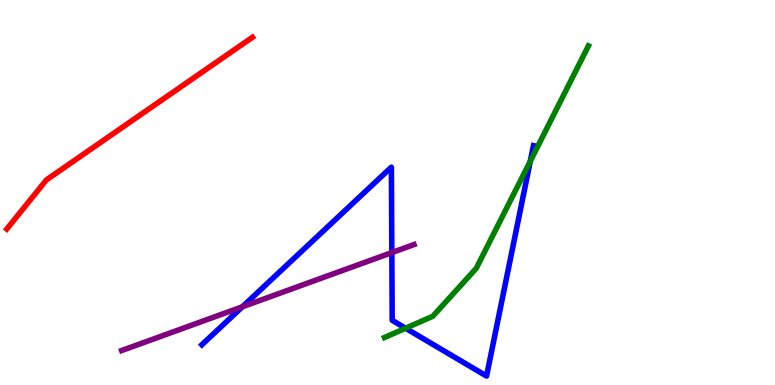[{'lines': ['blue', 'red'], 'intersections': []}, {'lines': ['green', 'red'], 'intersections': []}, {'lines': ['purple', 'red'], 'intersections': []}, {'lines': ['blue', 'green'], 'intersections': [{'x': 5.23, 'y': 1.47}, {'x': 6.84, 'y': 5.81}]}, {'lines': ['blue', 'purple'], 'intersections': [{'x': 3.13, 'y': 2.03}, {'x': 5.06, 'y': 3.44}]}, {'lines': ['green', 'purple'], 'intersections': []}]